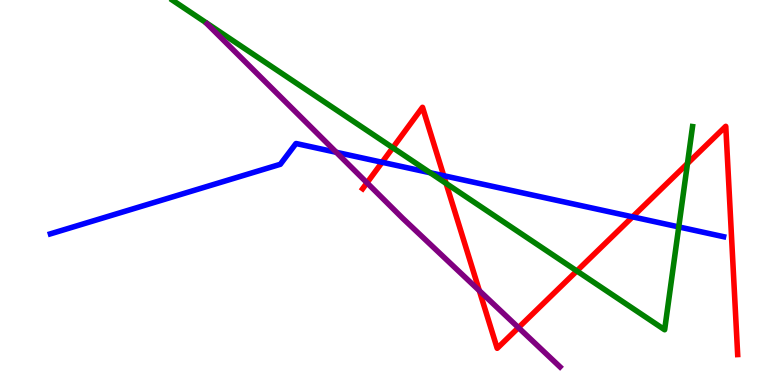[{'lines': ['blue', 'red'], 'intersections': [{'x': 4.93, 'y': 5.79}, {'x': 5.73, 'y': 5.44}, {'x': 8.16, 'y': 4.37}]}, {'lines': ['green', 'red'], 'intersections': [{'x': 5.07, 'y': 6.16}, {'x': 5.76, 'y': 5.24}, {'x': 7.44, 'y': 2.96}, {'x': 8.87, 'y': 5.75}]}, {'lines': ['purple', 'red'], 'intersections': [{'x': 4.74, 'y': 5.25}, {'x': 6.18, 'y': 2.45}, {'x': 6.69, 'y': 1.49}]}, {'lines': ['blue', 'green'], 'intersections': [{'x': 5.55, 'y': 5.51}, {'x': 8.76, 'y': 4.11}]}, {'lines': ['blue', 'purple'], 'intersections': [{'x': 4.34, 'y': 6.04}]}, {'lines': ['green', 'purple'], 'intersections': []}]